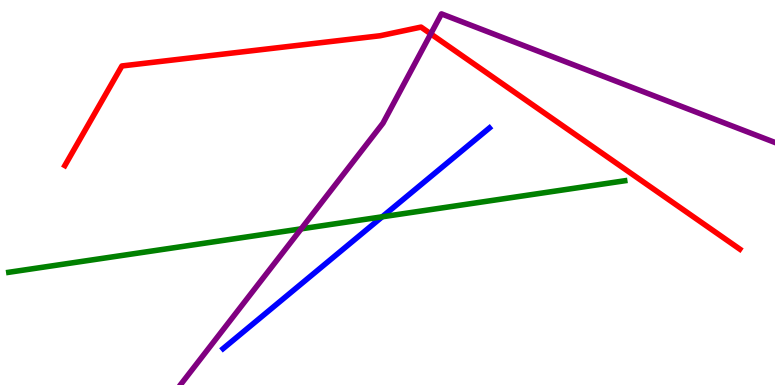[{'lines': ['blue', 'red'], 'intersections': []}, {'lines': ['green', 'red'], 'intersections': []}, {'lines': ['purple', 'red'], 'intersections': [{'x': 5.56, 'y': 9.12}]}, {'lines': ['blue', 'green'], 'intersections': [{'x': 4.93, 'y': 4.37}]}, {'lines': ['blue', 'purple'], 'intersections': []}, {'lines': ['green', 'purple'], 'intersections': [{'x': 3.89, 'y': 4.06}]}]